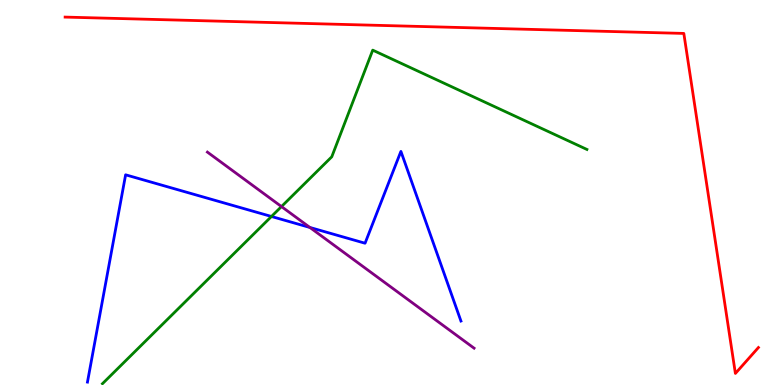[{'lines': ['blue', 'red'], 'intersections': []}, {'lines': ['green', 'red'], 'intersections': []}, {'lines': ['purple', 'red'], 'intersections': []}, {'lines': ['blue', 'green'], 'intersections': [{'x': 3.5, 'y': 4.38}]}, {'lines': ['blue', 'purple'], 'intersections': [{'x': 4.0, 'y': 4.09}]}, {'lines': ['green', 'purple'], 'intersections': [{'x': 3.63, 'y': 4.63}]}]